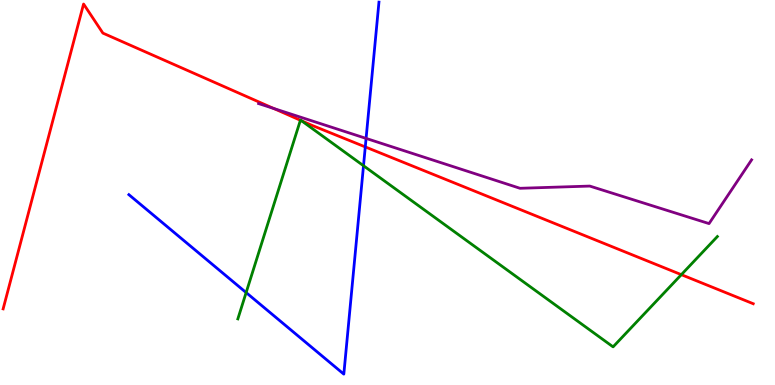[{'lines': ['blue', 'red'], 'intersections': [{'x': 4.71, 'y': 6.18}]}, {'lines': ['green', 'red'], 'intersections': [{'x': 3.88, 'y': 6.88}, {'x': 3.89, 'y': 6.86}, {'x': 8.79, 'y': 2.87}]}, {'lines': ['purple', 'red'], 'intersections': [{'x': 3.53, 'y': 7.18}]}, {'lines': ['blue', 'green'], 'intersections': [{'x': 3.18, 'y': 2.4}, {'x': 4.69, 'y': 5.7}]}, {'lines': ['blue', 'purple'], 'intersections': [{'x': 4.72, 'y': 6.41}]}, {'lines': ['green', 'purple'], 'intersections': []}]